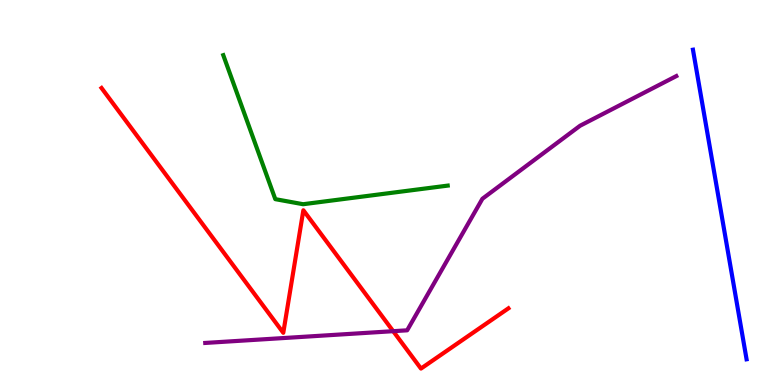[{'lines': ['blue', 'red'], 'intersections': []}, {'lines': ['green', 'red'], 'intersections': []}, {'lines': ['purple', 'red'], 'intersections': [{'x': 5.07, 'y': 1.4}]}, {'lines': ['blue', 'green'], 'intersections': []}, {'lines': ['blue', 'purple'], 'intersections': []}, {'lines': ['green', 'purple'], 'intersections': []}]